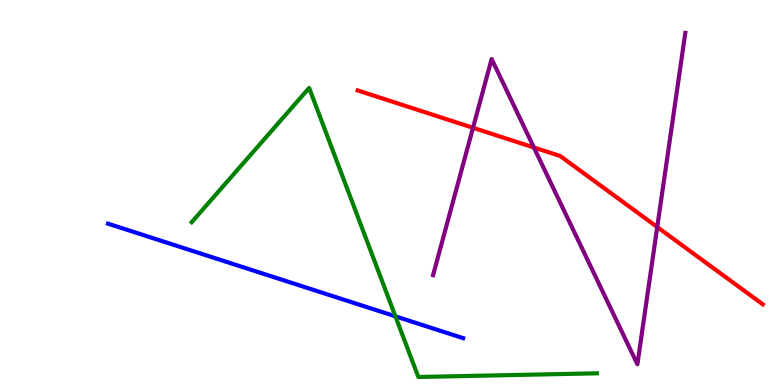[{'lines': ['blue', 'red'], 'intersections': []}, {'lines': ['green', 'red'], 'intersections': []}, {'lines': ['purple', 'red'], 'intersections': [{'x': 6.1, 'y': 6.68}, {'x': 6.89, 'y': 6.17}, {'x': 8.48, 'y': 4.1}]}, {'lines': ['blue', 'green'], 'intersections': [{'x': 5.1, 'y': 1.78}]}, {'lines': ['blue', 'purple'], 'intersections': []}, {'lines': ['green', 'purple'], 'intersections': []}]